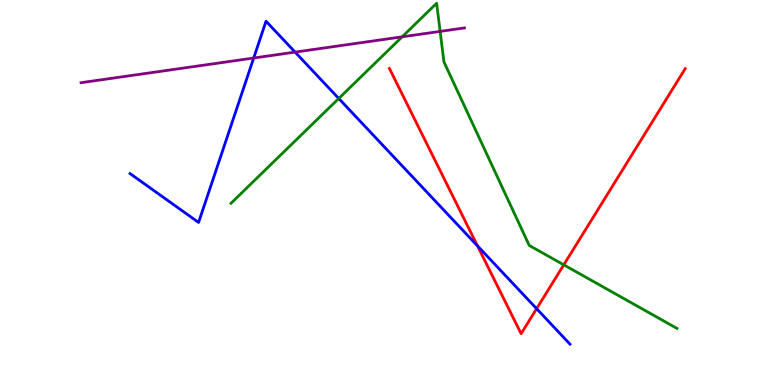[{'lines': ['blue', 'red'], 'intersections': [{'x': 6.16, 'y': 3.61}, {'x': 6.92, 'y': 1.98}]}, {'lines': ['green', 'red'], 'intersections': [{'x': 7.27, 'y': 3.12}]}, {'lines': ['purple', 'red'], 'intersections': []}, {'lines': ['blue', 'green'], 'intersections': [{'x': 4.37, 'y': 7.44}]}, {'lines': ['blue', 'purple'], 'intersections': [{'x': 3.27, 'y': 8.49}, {'x': 3.81, 'y': 8.65}]}, {'lines': ['green', 'purple'], 'intersections': [{'x': 5.19, 'y': 9.04}, {'x': 5.68, 'y': 9.18}]}]